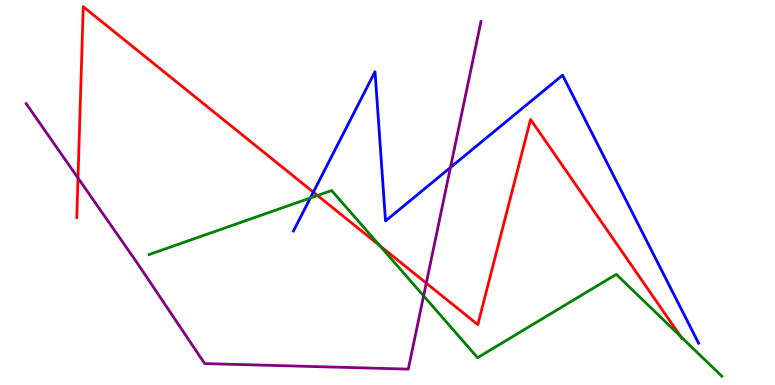[{'lines': ['blue', 'red'], 'intersections': [{'x': 4.04, 'y': 5.01}]}, {'lines': ['green', 'red'], 'intersections': [{'x': 4.1, 'y': 4.92}, {'x': 4.9, 'y': 3.62}, {'x': 8.78, 'y': 1.26}]}, {'lines': ['purple', 'red'], 'intersections': [{'x': 1.01, 'y': 5.38}, {'x': 5.5, 'y': 2.65}]}, {'lines': ['blue', 'green'], 'intersections': [{'x': 4.0, 'y': 4.86}]}, {'lines': ['blue', 'purple'], 'intersections': [{'x': 5.81, 'y': 5.65}]}, {'lines': ['green', 'purple'], 'intersections': [{'x': 5.47, 'y': 2.32}]}]